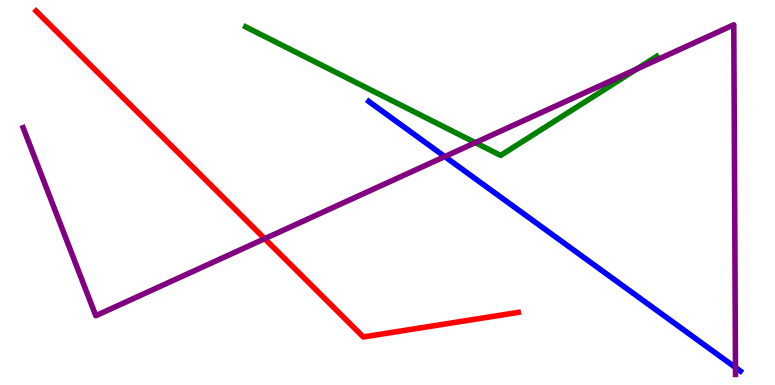[{'lines': ['blue', 'red'], 'intersections': []}, {'lines': ['green', 'red'], 'intersections': []}, {'lines': ['purple', 'red'], 'intersections': [{'x': 3.42, 'y': 3.8}]}, {'lines': ['blue', 'green'], 'intersections': []}, {'lines': ['blue', 'purple'], 'intersections': [{'x': 5.74, 'y': 5.93}, {'x': 9.49, 'y': 0.455}]}, {'lines': ['green', 'purple'], 'intersections': [{'x': 6.13, 'y': 6.29}, {'x': 8.22, 'y': 8.21}]}]